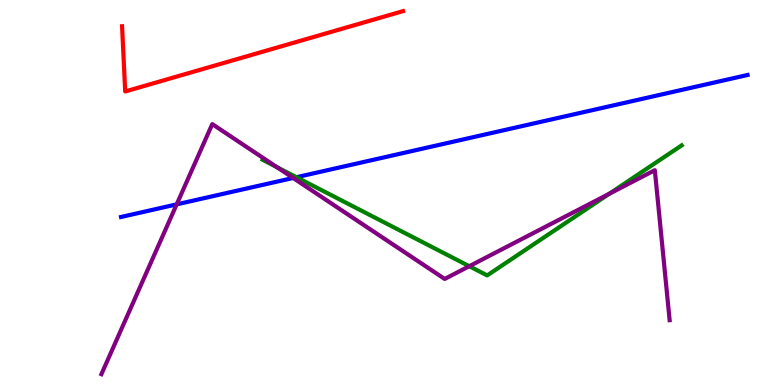[{'lines': ['blue', 'red'], 'intersections': []}, {'lines': ['green', 'red'], 'intersections': []}, {'lines': ['purple', 'red'], 'intersections': []}, {'lines': ['blue', 'green'], 'intersections': [{'x': 3.83, 'y': 5.4}]}, {'lines': ['blue', 'purple'], 'intersections': [{'x': 2.28, 'y': 4.69}, {'x': 3.78, 'y': 5.38}]}, {'lines': ['green', 'purple'], 'intersections': [{'x': 3.57, 'y': 5.66}, {'x': 6.06, 'y': 3.09}, {'x': 7.86, 'y': 4.97}]}]